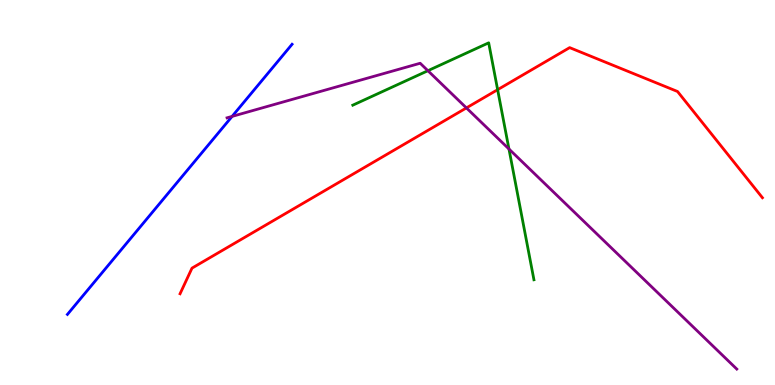[{'lines': ['blue', 'red'], 'intersections': []}, {'lines': ['green', 'red'], 'intersections': [{'x': 6.42, 'y': 7.67}]}, {'lines': ['purple', 'red'], 'intersections': [{'x': 6.02, 'y': 7.2}]}, {'lines': ['blue', 'green'], 'intersections': []}, {'lines': ['blue', 'purple'], 'intersections': [{'x': 2.99, 'y': 6.98}]}, {'lines': ['green', 'purple'], 'intersections': [{'x': 5.52, 'y': 8.16}, {'x': 6.57, 'y': 6.13}]}]